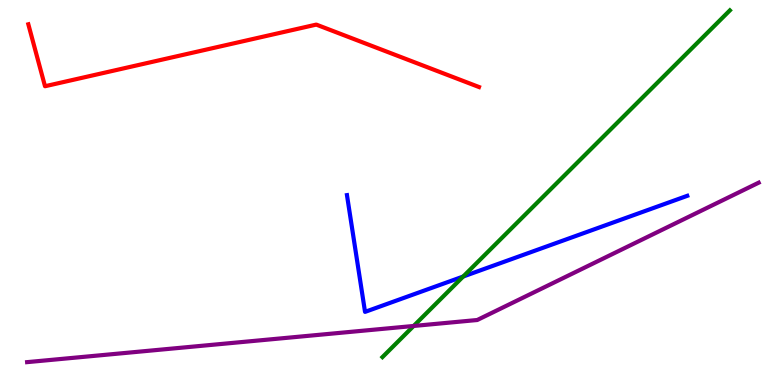[{'lines': ['blue', 'red'], 'intersections': []}, {'lines': ['green', 'red'], 'intersections': []}, {'lines': ['purple', 'red'], 'intersections': []}, {'lines': ['blue', 'green'], 'intersections': [{'x': 5.98, 'y': 2.82}]}, {'lines': ['blue', 'purple'], 'intersections': []}, {'lines': ['green', 'purple'], 'intersections': [{'x': 5.34, 'y': 1.53}]}]